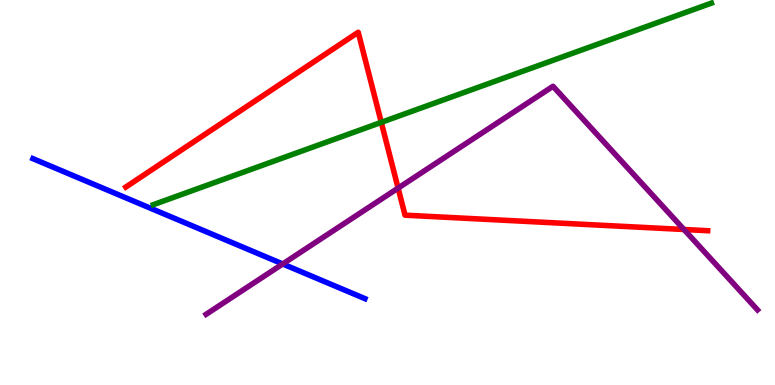[{'lines': ['blue', 'red'], 'intersections': []}, {'lines': ['green', 'red'], 'intersections': [{'x': 4.92, 'y': 6.82}]}, {'lines': ['purple', 'red'], 'intersections': [{'x': 5.14, 'y': 5.11}, {'x': 8.83, 'y': 4.04}]}, {'lines': ['blue', 'green'], 'intersections': []}, {'lines': ['blue', 'purple'], 'intersections': [{'x': 3.65, 'y': 3.14}]}, {'lines': ['green', 'purple'], 'intersections': []}]